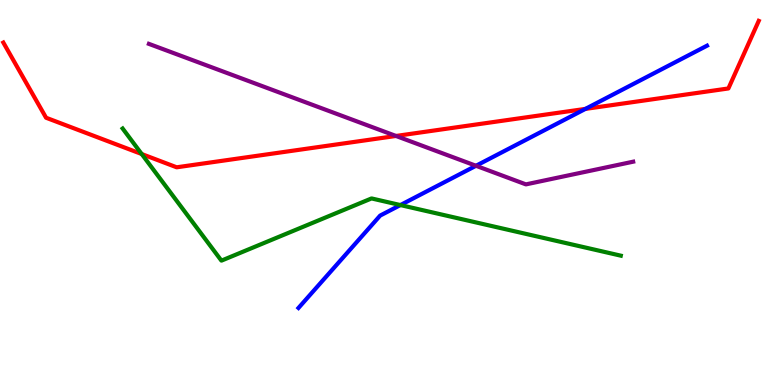[{'lines': ['blue', 'red'], 'intersections': [{'x': 7.55, 'y': 7.17}]}, {'lines': ['green', 'red'], 'intersections': [{'x': 1.83, 'y': 6.0}]}, {'lines': ['purple', 'red'], 'intersections': [{'x': 5.11, 'y': 6.47}]}, {'lines': ['blue', 'green'], 'intersections': [{'x': 5.17, 'y': 4.67}]}, {'lines': ['blue', 'purple'], 'intersections': [{'x': 6.14, 'y': 5.69}]}, {'lines': ['green', 'purple'], 'intersections': []}]